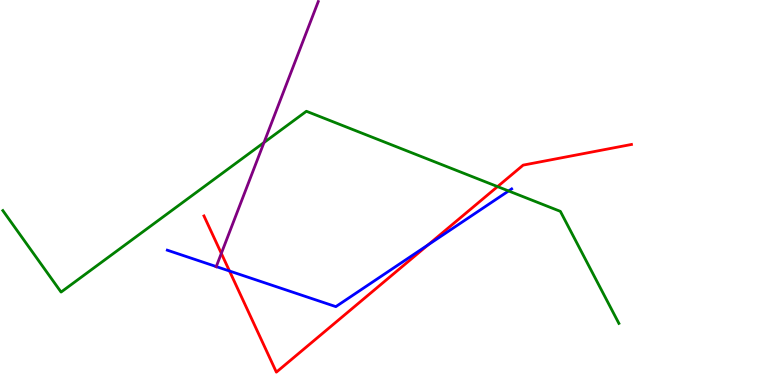[{'lines': ['blue', 'red'], 'intersections': [{'x': 2.96, 'y': 2.96}, {'x': 5.52, 'y': 3.64}]}, {'lines': ['green', 'red'], 'intersections': [{'x': 6.42, 'y': 5.15}]}, {'lines': ['purple', 'red'], 'intersections': [{'x': 2.86, 'y': 3.42}]}, {'lines': ['blue', 'green'], 'intersections': [{'x': 6.56, 'y': 5.04}]}, {'lines': ['blue', 'purple'], 'intersections': [{'x': 2.79, 'y': 3.08}]}, {'lines': ['green', 'purple'], 'intersections': [{'x': 3.41, 'y': 6.3}]}]